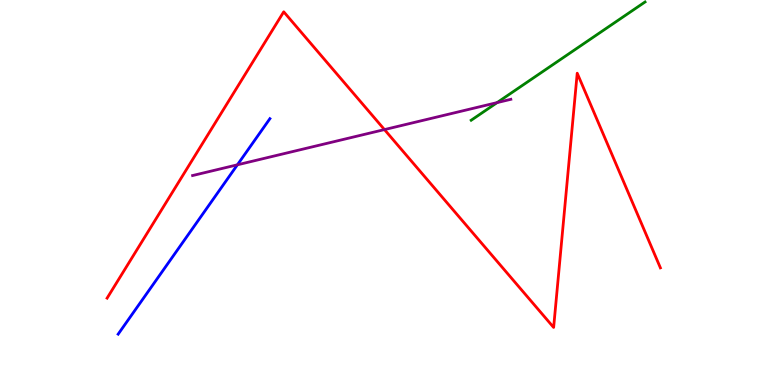[{'lines': ['blue', 'red'], 'intersections': []}, {'lines': ['green', 'red'], 'intersections': []}, {'lines': ['purple', 'red'], 'intersections': [{'x': 4.96, 'y': 6.63}]}, {'lines': ['blue', 'green'], 'intersections': []}, {'lines': ['blue', 'purple'], 'intersections': [{'x': 3.06, 'y': 5.72}]}, {'lines': ['green', 'purple'], 'intersections': [{'x': 6.41, 'y': 7.33}]}]